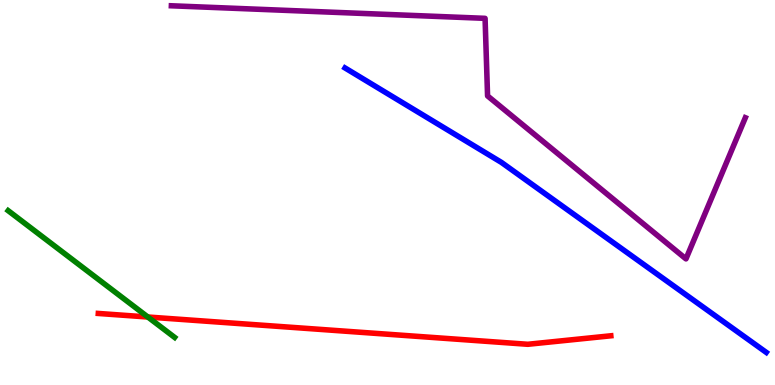[{'lines': ['blue', 'red'], 'intersections': []}, {'lines': ['green', 'red'], 'intersections': [{'x': 1.91, 'y': 1.77}]}, {'lines': ['purple', 'red'], 'intersections': []}, {'lines': ['blue', 'green'], 'intersections': []}, {'lines': ['blue', 'purple'], 'intersections': []}, {'lines': ['green', 'purple'], 'intersections': []}]